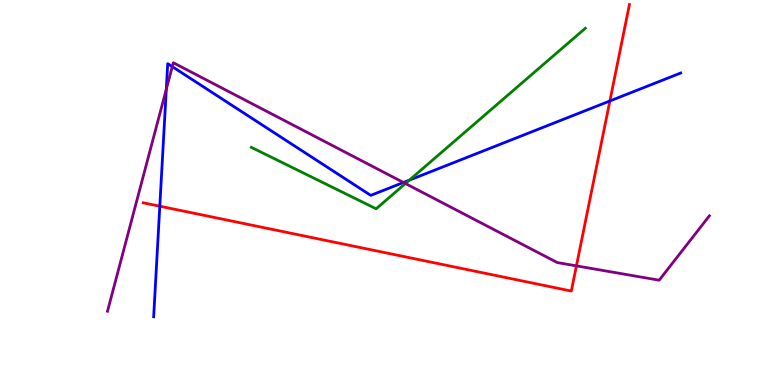[{'lines': ['blue', 'red'], 'intersections': [{'x': 2.06, 'y': 4.64}, {'x': 7.87, 'y': 7.38}]}, {'lines': ['green', 'red'], 'intersections': []}, {'lines': ['purple', 'red'], 'intersections': [{'x': 7.44, 'y': 3.09}]}, {'lines': ['blue', 'green'], 'intersections': [{'x': 5.28, 'y': 5.32}]}, {'lines': ['blue', 'purple'], 'intersections': [{'x': 2.15, 'y': 7.68}, {'x': 2.22, 'y': 8.27}, {'x': 5.21, 'y': 5.26}]}, {'lines': ['green', 'purple'], 'intersections': [{'x': 5.23, 'y': 5.23}]}]